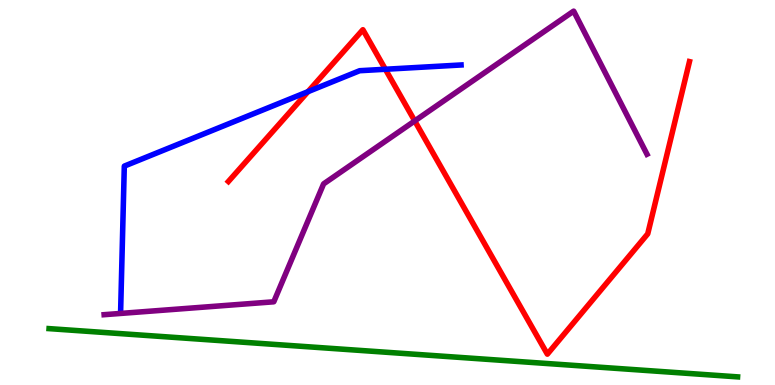[{'lines': ['blue', 'red'], 'intersections': [{'x': 3.97, 'y': 7.62}, {'x': 4.97, 'y': 8.2}]}, {'lines': ['green', 'red'], 'intersections': []}, {'lines': ['purple', 'red'], 'intersections': [{'x': 5.35, 'y': 6.86}]}, {'lines': ['blue', 'green'], 'intersections': []}, {'lines': ['blue', 'purple'], 'intersections': []}, {'lines': ['green', 'purple'], 'intersections': []}]